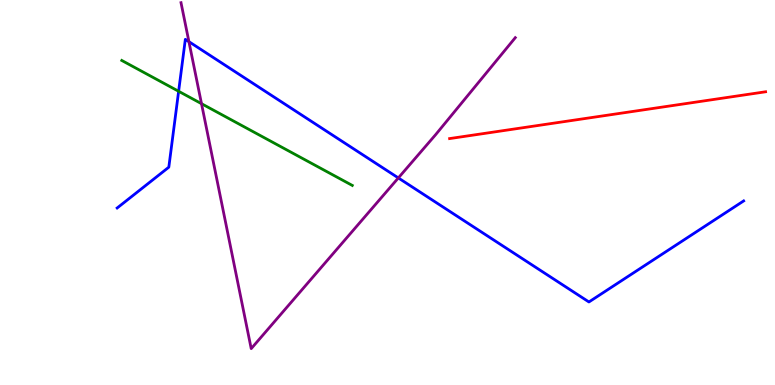[{'lines': ['blue', 'red'], 'intersections': []}, {'lines': ['green', 'red'], 'intersections': []}, {'lines': ['purple', 'red'], 'intersections': []}, {'lines': ['blue', 'green'], 'intersections': [{'x': 2.3, 'y': 7.63}]}, {'lines': ['blue', 'purple'], 'intersections': [{'x': 2.44, 'y': 8.92}, {'x': 5.14, 'y': 5.38}]}, {'lines': ['green', 'purple'], 'intersections': [{'x': 2.6, 'y': 7.31}]}]